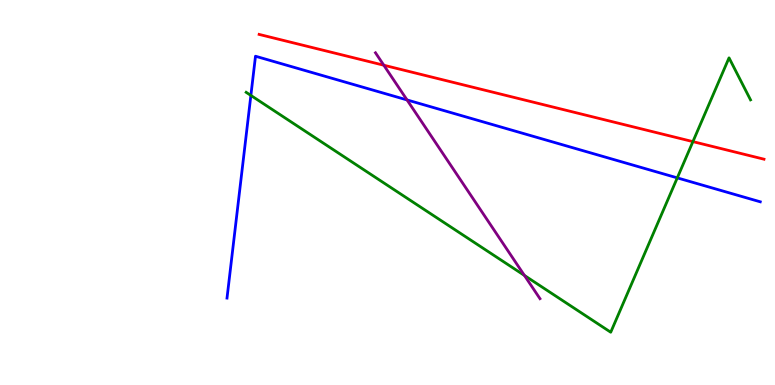[{'lines': ['blue', 'red'], 'intersections': []}, {'lines': ['green', 'red'], 'intersections': [{'x': 8.94, 'y': 6.32}]}, {'lines': ['purple', 'red'], 'intersections': [{'x': 4.95, 'y': 8.31}]}, {'lines': ['blue', 'green'], 'intersections': [{'x': 3.24, 'y': 7.52}, {'x': 8.74, 'y': 5.38}]}, {'lines': ['blue', 'purple'], 'intersections': [{'x': 5.25, 'y': 7.4}]}, {'lines': ['green', 'purple'], 'intersections': [{'x': 6.77, 'y': 2.85}]}]